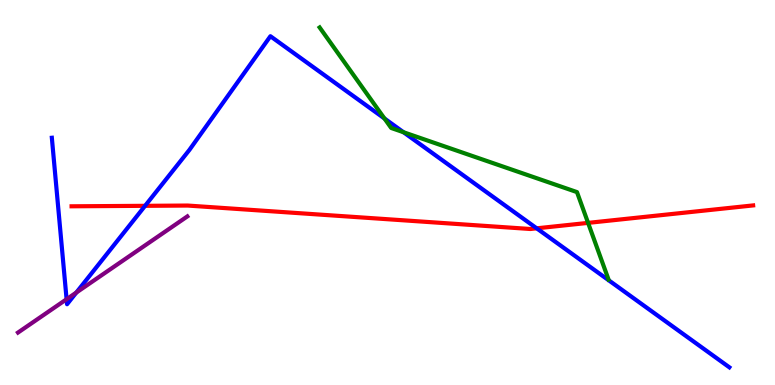[{'lines': ['blue', 'red'], 'intersections': [{'x': 1.87, 'y': 4.65}, {'x': 6.93, 'y': 4.07}]}, {'lines': ['green', 'red'], 'intersections': [{'x': 7.59, 'y': 4.21}]}, {'lines': ['purple', 'red'], 'intersections': []}, {'lines': ['blue', 'green'], 'intersections': [{'x': 4.96, 'y': 6.92}, {'x': 5.21, 'y': 6.57}]}, {'lines': ['blue', 'purple'], 'intersections': [{'x': 0.859, 'y': 2.23}, {'x': 0.985, 'y': 2.4}]}, {'lines': ['green', 'purple'], 'intersections': []}]